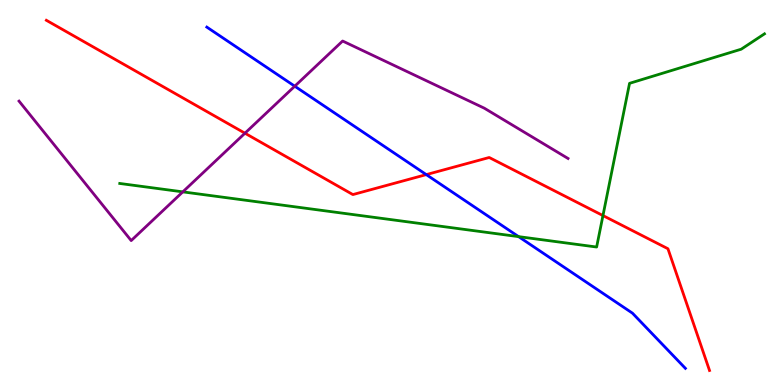[{'lines': ['blue', 'red'], 'intersections': [{'x': 5.5, 'y': 5.46}]}, {'lines': ['green', 'red'], 'intersections': [{'x': 7.78, 'y': 4.4}]}, {'lines': ['purple', 'red'], 'intersections': [{'x': 3.16, 'y': 6.54}]}, {'lines': ['blue', 'green'], 'intersections': [{'x': 6.69, 'y': 3.85}]}, {'lines': ['blue', 'purple'], 'intersections': [{'x': 3.8, 'y': 7.76}]}, {'lines': ['green', 'purple'], 'intersections': [{'x': 2.36, 'y': 5.02}]}]